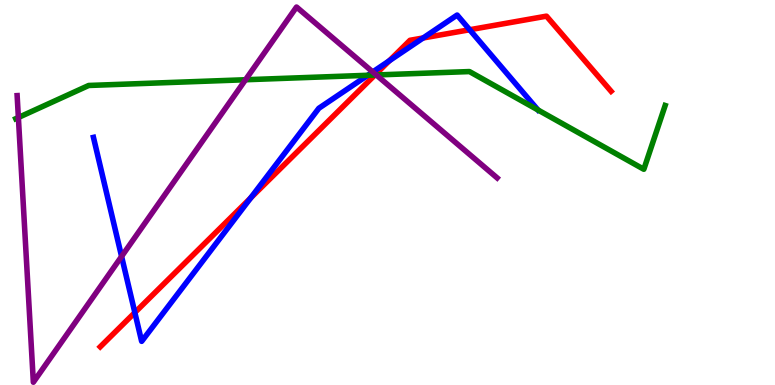[{'lines': ['blue', 'red'], 'intersections': [{'x': 1.74, 'y': 1.88}, {'x': 3.23, 'y': 4.86}, {'x': 5.02, 'y': 8.42}, {'x': 5.46, 'y': 9.01}, {'x': 6.06, 'y': 9.23}]}, {'lines': ['green', 'red'], 'intersections': [{'x': 4.84, 'y': 8.05}]}, {'lines': ['purple', 'red'], 'intersections': [{'x': 4.85, 'y': 8.07}]}, {'lines': ['blue', 'green'], 'intersections': [{'x': 4.75, 'y': 8.04}, {'x': 6.94, 'y': 7.14}]}, {'lines': ['blue', 'purple'], 'intersections': [{'x': 1.57, 'y': 3.34}, {'x': 4.81, 'y': 8.13}]}, {'lines': ['green', 'purple'], 'intersections': [{'x': 0.237, 'y': 6.95}, {'x': 3.17, 'y': 7.93}, {'x': 4.86, 'y': 8.05}]}]